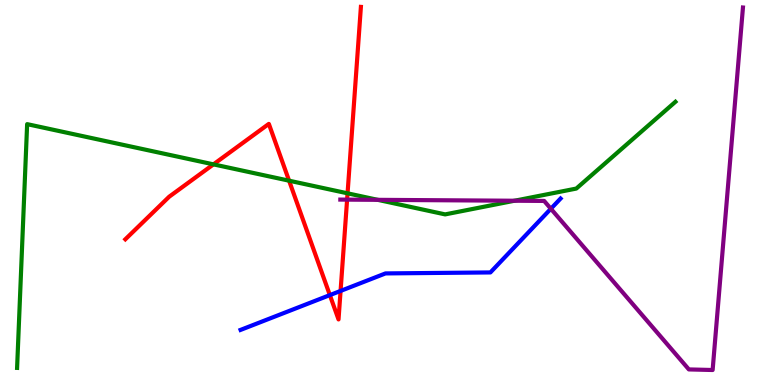[{'lines': ['blue', 'red'], 'intersections': [{'x': 4.26, 'y': 2.33}, {'x': 4.39, 'y': 2.44}]}, {'lines': ['green', 'red'], 'intersections': [{'x': 2.75, 'y': 5.73}, {'x': 3.73, 'y': 5.31}, {'x': 4.48, 'y': 4.98}]}, {'lines': ['purple', 'red'], 'intersections': [{'x': 4.48, 'y': 4.81}]}, {'lines': ['blue', 'green'], 'intersections': []}, {'lines': ['blue', 'purple'], 'intersections': [{'x': 7.11, 'y': 4.58}]}, {'lines': ['green', 'purple'], 'intersections': [{'x': 4.87, 'y': 4.81}, {'x': 6.64, 'y': 4.79}]}]